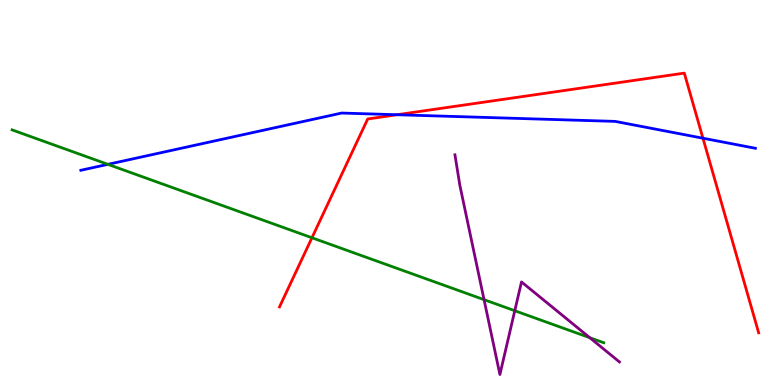[{'lines': ['blue', 'red'], 'intersections': [{'x': 5.12, 'y': 7.02}, {'x': 9.07, 'y': 6.41}]}, {'lines': ['green', 'red'], 'intersections': [{'x': 4.03, 'y': 3.82}]}, {'lines': ['purple', 'red'], 'intersections': []}, {'lines': ['blue', 'green'], 'intersections': [{'x': 1.39, 'y': 5.73}]}, {'lines': ['blue', 'purple'], 'intersections': []}, {'lines': ['green', 'purple'], 'intersections': [{'x': 6.25, 'y': 2.22}, {'x': 6.64, 'y': 1.93}, {'x': 7.61, 'y': 1.23}]}]